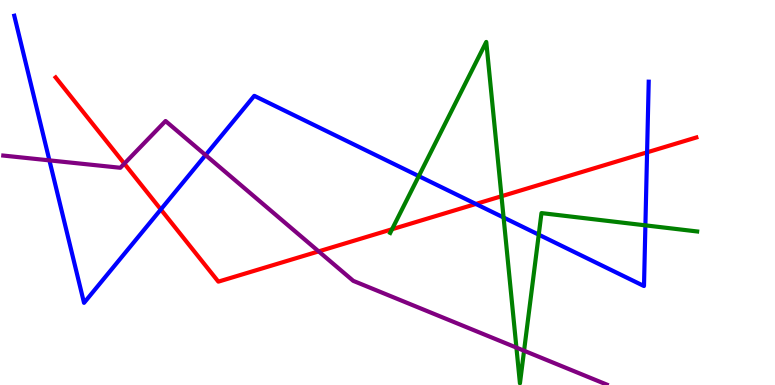[{'lines': ['blue', 'red'], 'intersections': [{'x': 2.08, 'y': 4.56}, {'x': 6.14, 'y': 4.7}, {'x': 8.35, 'y': 6.04}]}, {'lines': ['green', 'red'], 'intersections': [{'x': 5.06, 'y': 4.05}, {'x': 6.47, 'y': 4.9}]}, {'lines': ['purple', 'red'], 'intersections': [{'x': 1.6, 'y': 5.75}, {'x': 4.11, 'y': 3.47}]}, {'lines': ['blue', 'green'], 'intersections': [{'x': 5.4, 'y': 5.43}, {'x': 6.5, 'y': 4.35}, {'x': 6.95, 'y': 3.9}, {'x': 8.33, 'y': 4.15}]}, {'lines': ['blue', 'purple'], 'intersections': [{'x': 0.638, 'y': 5.83}, {'x': 2.65, 'y': 5.97}]}, {'lines': ['green', 'purple'], 'intersections': [{'x': 6.66, 'y': 0.971}, {'x': 6.76, 'y': 0.89}]}]